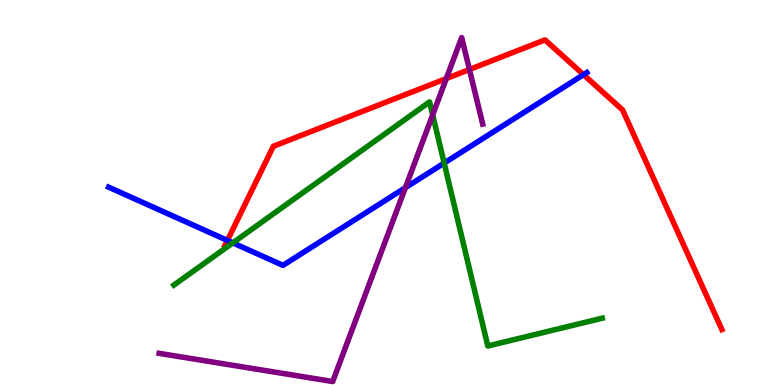[{'lines': ['blue', 'red'], 'intersections': [{'x': 2.93, 'y': 3.76}, {'x': 7.53, 'y': 8.06}]}, {'lines': ['green', 'red'], 'intersections': []}, {'lines': ['purple', 'red'], 'intersections': [{'x': 5.76, 'y': 7.96}, {'x': 6.06, 'y': 8.2}]}, {'lines': ['blue', 'green'], 'intersections': [{'x': 3.0, 'y': 3.69}, {'x': 5.73, 'y': 5.76}]}, {'lines': ['blue', 'purple'], 'intersections': [{'x': 5.23, 'y': 5.13}]}, {'lines': ['green', 'purple'], 'intersections': [{'x': 5.58, 'y': 7.02}]}]